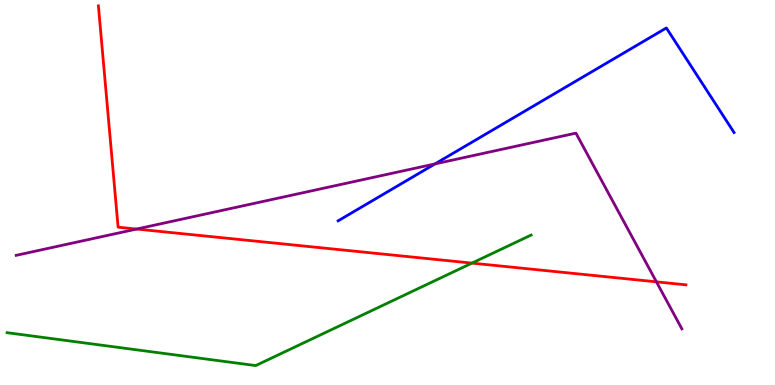[{'lines': ['blue', 'red'], 'intersections': []}, {'lines': ['green', 'red'], 'intersections': [{'x': 6.09, 'y': 3.17}]}, {'lines': ['purple', 'red'], 'intersections': [{'x': 1.76, 'y': 4.05}, {'x': 8.47, 'y': 2.68}]}, {'lines': ['blue', 'green'], 'intersections': []}, {'lines': ['blue', 'purple'], 'intersections': [{'x': 5.61, 'y': 5.74}]}, {'lines': ['green', 'purple'], 'intersections': []}]